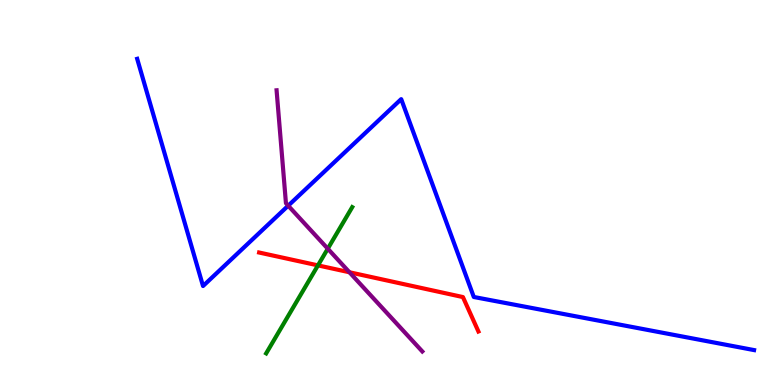[{'lines': ['blue', 'red'], 'intersections': []}, {'lines': ['green', 'red'], 'intersections': [{'x': 4.1, 'y': 3.11}]}, {'lines': ['purple', 'red'], 'intersections': [{'x': 4.51, 'y': 2.93}]}, {'lines': ['blue', 'green'], 'intersections': []}, {'lines': ['blue', 'purple'], 'intersections': [{'x': 3.72, 'y': 4.66}]}, {'lines': ['green', 'purple'], 'intersections': [{'x': 4.23, 'y': 3.54}]}]